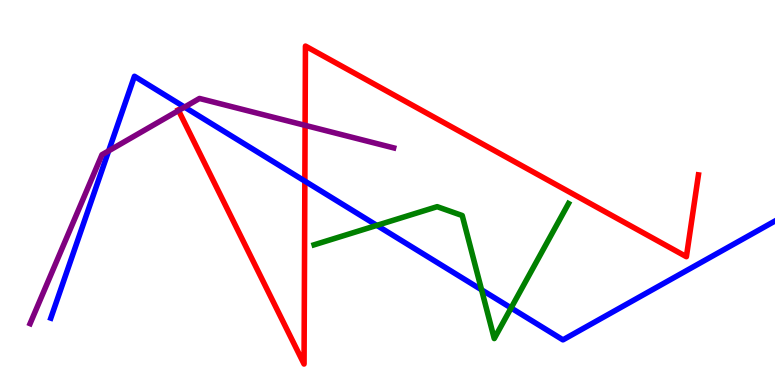[{'lines': ['blue', 'red'], 'intersections': [{'x': 3.93, 'y': 5.3}]}, {'lines': ['green', 'red'], 'intersections': []}, {'lines': ['purple', 'red'], 'intersections': [{'x': 2.3, 'y': 7.13}, {'x': 3.94, 'y': 6.74}]}, {'lines': ['blue', 'green'], 'intersections': [{'x': 4.86, 'y': 4.15}, {'x': 6.21, 'y': 2.47}, {'x': 6.59, 'y': 2.0}]}, {'lines': ['blue', 'purple'], 'intersections': [{'x': 1.4, 'y': 6.08}, {'x': 2.38, 'y': 7.22}]}, {'lines': ['green', 'purple'], 'intersections': []}]